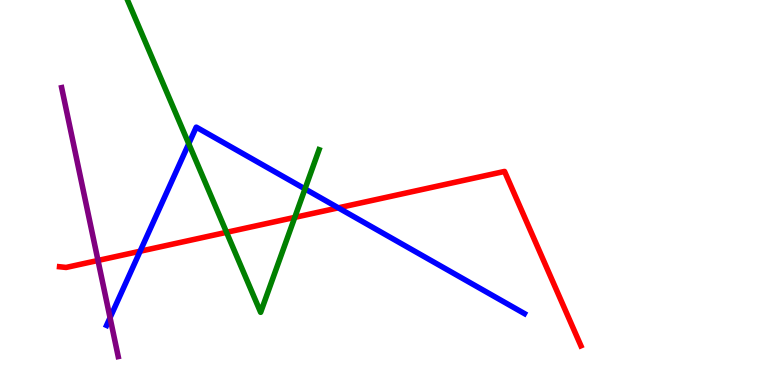[{'lines': ['blue', 'red'], 'intersections': [{'x': 1.81, 'y': 3.47}, {'x': 4.37, 'y': 4.6}]}, {'lines': ['green', 'red'], 'intersections': [{'x': 2.92, 'y': 3.97}, {'x': 3.8, 'y': 4.35}]}, {'lines': ['purple', 'red'], 'intersections': [{'x': 1.26, 'y': 3.23}]}, {'lines': ['blue', 'green'], 'intersections': [{'x': 2.44, 'y': 6.27}, {'x': 3.94, 'y': 5.09}]}, {'lines': ['blue', 'purple'], 'intersections': [{'x': 1.42, 'y': 1.75}]}, {'lines': ['green', 'purple'], 'intersections': []}]